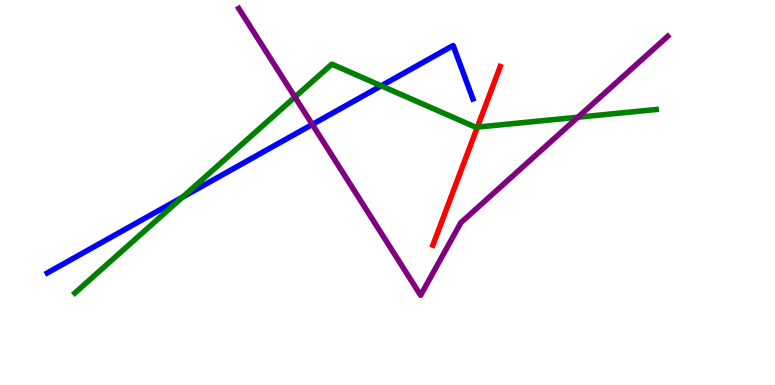[{'lines': ['blue', 'red'], 'intersections': []}, {'lines': ['green', 'red'], 'intersections': [{'x': 6.16, 'y': 6.7}]}, {'lines': ['purple', 'red'], 'intersections': []}, {'lines': ['blue', 'green'], 'intersections': [{'x': 2.35, 'y': 4.88}, {'x': 4.92, 'y': 7.77}]}, {'lines': ['blue', 'purple'], 'intersections': [{'x': 4.03, 'y': 6.77}]}, {'lines': ['green', 'purple'], 'intersections': [{'x': 3.81, 'y': 7.48}, {'x': 7.46, 'y': 6.96}]}]